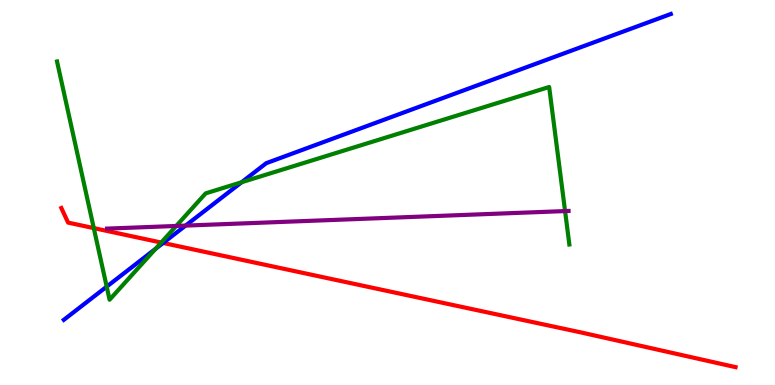[{'lines': ['blue', 'red'], 'intersections': [{'x': 2.11, 'y': 3.69}]}, {'lines': ['green', 'red'], 'intersections': [{'x': 1.21, 'y': 4.07}, {'x': 2.08, 'y': 3.7}]}, {'lines': ['purple', 'red'], 'intersections': []}, {'lines': ['blue', 'green'], 'intersections': [{'x': 1.38, 'y': 2.55}, {'x': 2.01, 'y': 3.54}, {'x': 3.12, 'y': 5.27}]}, {'lines': ['blue', 'purple'], 'intersections': [{'x': 2.39, 'y': 4.14}]}, {'lines': ['green', 'purple'], 'intersections': [{'x': 2.27, 'y': 4.13}, {'x': 7.29, 'y': 4.52}]}]